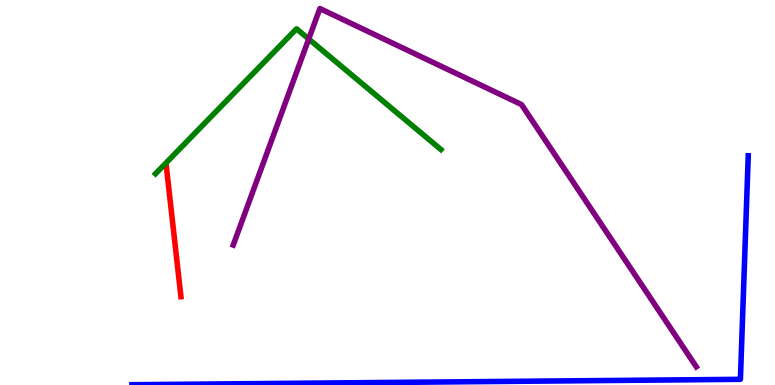[{'lines': ['blue', 'red'], 'intersections': []}, {'lines': ['green', 'red'], 'intersections': []}, {'lines': ['purple', 'red'], 'intersections': []}, {'lines': ['blue', 'green'], 'intersections': []}, {'lines': ['blue', 'purple'], 'intersections': []}, {'lines': ['green', 'purple'], 'intersections': [{'x': 3.98, 'y': 8.99}]}]